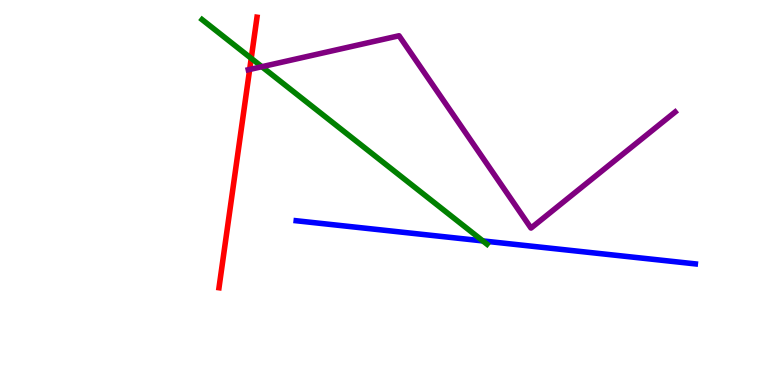[{'lines': ['blue', 'red'], 'intersections': []}, {'lines': ['green', 'red'], 'intersections': [{'x': 3.24, 'y': 8.48}]}, {'lines': ['purple', 'red'], 'intersections': [{'x': 3.22, 'y': 8.2}]}, {'lines': ['blue', 'green'], 'intersections': [{'x': 6.23, 'y': 3.74}]}, {'lines': ['blue', 'purple'], 'intersections': []}, {'lines': ['green', 'purple'], 'intersections': [{'x': 3.38, 'y': 8.27}]}]